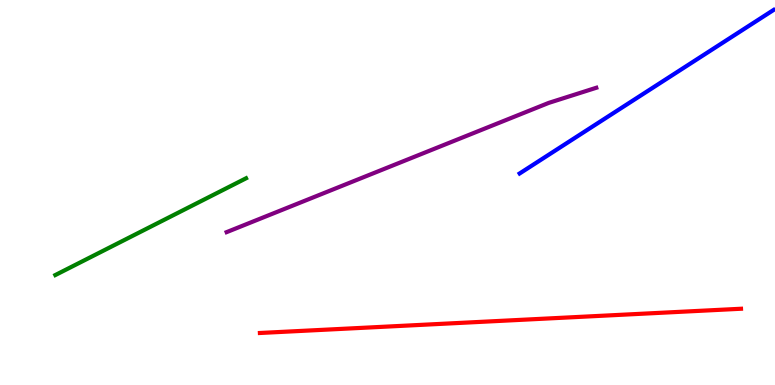[{'lines': ['blue', 'red'], 'intersections': []}, {'lines': ['green', 'red'], 'intersections': []}, {'lines': ['purple', 'red'], 'intersections': []}, {'lines': ['blue', 'green'], 'intersections': []}, {'lines': ['blue', 'purple'], 'intersections': []}, {'lines': ['green', 'purple'], 'intersections': []}]